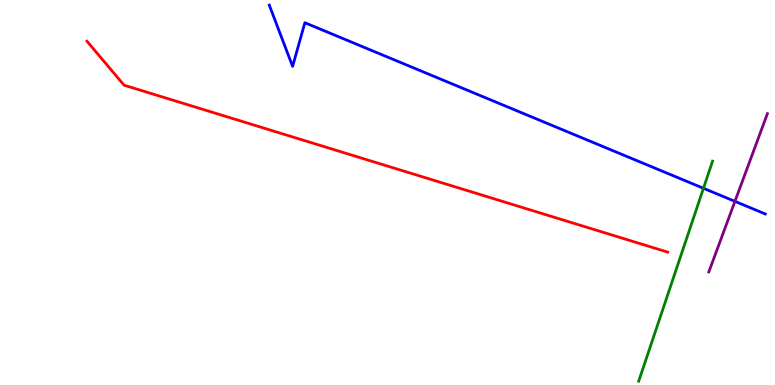[{'lines': ['blue', 'red'], 'intersections': []}, {'lines': ['green', 'red'], 'intersections': []}, {'lines': ['purple', 'red'], 'intersections': []}, {'lines': ['blue', 'green'], 'intersections': [{'x': 9.08, 'y': 5.11}]}, {'lines': ['blue', 'purple'], 'intersections': [{'x': 9.48, 'y': 4.77}]}, {'lines': ['green', 'purple'], 'intersections': []}]